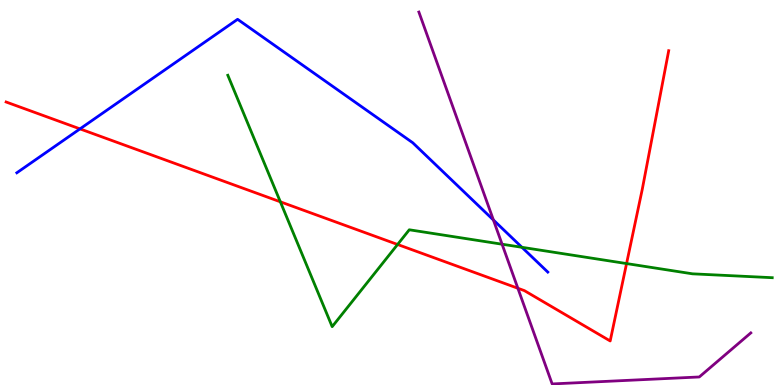[{'lines': ['blue', 'red'], 'intersections': [{'x': 1.03, 'y': 6.65}]}, {'lines': ['green', 'red'], 'intersections': [{'x': 3.62, 'y': 4.76}, {'x': 5.13, 'y': 3.65}, {'x': 8.08, 'y': 3.15}]}, {'lines': ['purple', 'red'], 'intersections': [{'x': 6.68, 'y': 2.51}]}, {'lines': ['blue', 'green'], 'intersections': [{'x': 6.73, 'y': 3.58}]}, {'lines': ['blue', 'purple'], 'intersections': [{'x': 6.37, 'y': 4.29}]}, {'lines': ['green', 'purple'], 'intersections': [{'x': 6.48, 'y': 3.66}]}]